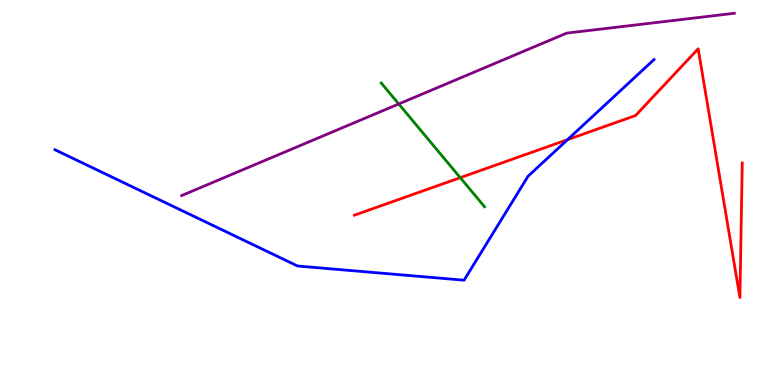[{'lines': ['blue', 'red'], 'intersections': [{'x': 7.32, 'y': 6.37}]}, {'lines': ['green', 'red'], 'intersections': [{'x': 5.94, 'y': 5.39}]}, {'lines': ['purple', 'red'], 'intersections': []}, {'lines': ['blue', 'green'], 'intersections': []}, {'lines': ['blue', 'purple'], 'intersections': []}, {'lines': ['green', 'purple'], 'intersections': [{'x': 5.15, 'y': 7.3}]}]